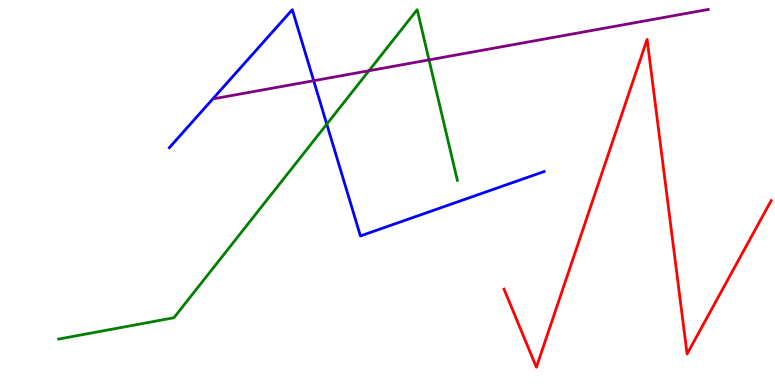[{'lines': ['blue', 'red'], 'intersections': []}, {'lines': ['green', 'red'], 'intersections': []}, {'lines': ['purple', 'red'], 'intersections': []}, {'lines': ['blue', 'green'], 'intersections': [{'x': 4.22, 'y': 6.77}]}, {'lines': ['blue', 'purple'], 'intersections': [{'x': 4.05, 'y': 7.9}]}, {'lines': ['green', 'purple'], 'intersections': [{'x': 4.76, 'y': 8.16}, {'x': 5.54, 'y': 8.44}]}]